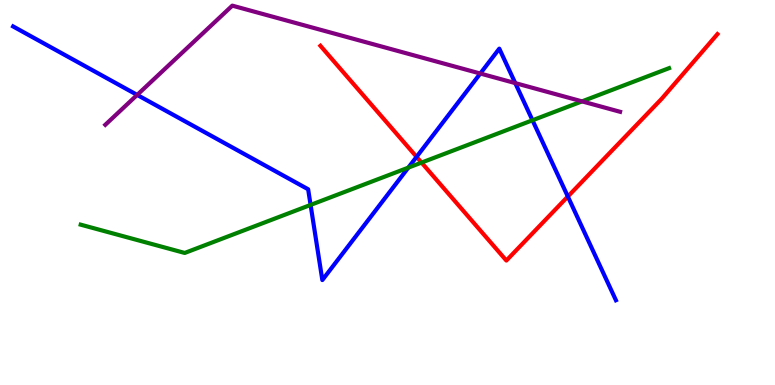[{'lines': ['blue', 'red'], 'intersections': [{'x': 5.38, 'y': 5.93}, {'x': 7.33, 'y': 4.9}]}, {'lines': ['green', 'red'], 'intersections': [{'x': 5.44, 'y': 5.78}]}, {'lines': ['purple', 'red'], 'intersections': []}, {'lines': ['blue', 'green'], 'intersections': [{'x': 4.01, 'y': 4.68}, {'x': 5.27, 'y': 5.65}, {'x': 6.87, 'y': 6.88}]}, {'lines': ['blue', 'purple'], 'intersections': [{'x': 1.77, 'y': 7.53}, {'x': 6.2, 'y': 8.09}, {'x': 6.65, 'y': 7.84}]}, {'lines': ['green', 'purple'], 'intersections': [{'x': 7.51, 'y': 7.37}]}]